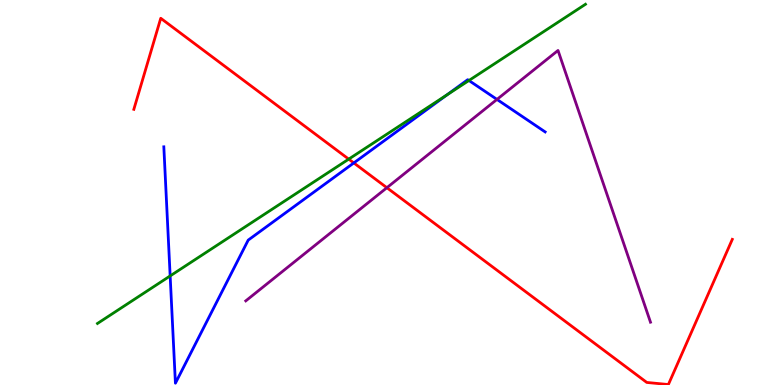[{'lines': ['blue', 'red'], 'intersections': [{'x': 4.57, 'y': 5.77}]}, {'lines': ['green', 'red'], 'intersections': [{'x': 4.5, 'y': 5.87}]}, {'lines': ['purple', 'red'], 'intersections': [{'x': 4.99, 'y': 5.12}]}, {'lines': ['blue', 'green'], 'intersections': [{'x': 2.2, 'y': 2.83}, {'x': 5.77, 'y': 7.54}, {'x': 6.05, 'y': 7.91}]}, {'lines': ['blue', 'purple'], 'intersections': [{'x': 6.41, 'y': 7.42}]}, {'lines': ['green', 'purple'], 'intersections': []}]